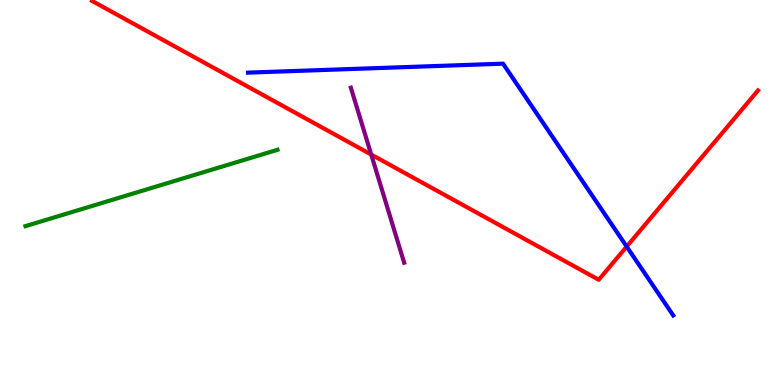[{'lines': ['blue', 'red'], 'intersections': [{'x': 8.09, 'y': 3.6}]}, {'lines': ['green', 'red'], 'intersections': []}, {'lines': ['purple', 'red'], 'intersections': [{'x': 4.79, 'y': 5.99}]}, {'lines': ['blue', 'green'], 'intersections': []}, {'lines': ['blue', 'purple'], 'intersections': []}, {'lines': ['green', 'purple'], 'intersections': []}]